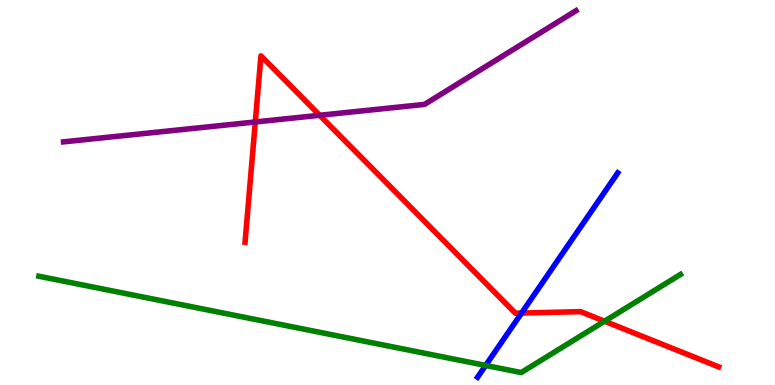[{'lines': ['blue', 'red'], 'intersections': [{'x': 6.73, 'y': 1.87}]}, {'lines': ['green', 'red'], 'intersections': [{'x': 7.8, 'y': 1.66}]}, {'lines': ['purple', 'red'], 'intersections': [{'x': 3.29, 'y': 6.83}, {'x': 4.13, 'y': 7.01}]}, {'lines': ['blue', 'green'], 'intersections': [{'x': 6.27, 'y': 0.508}]}, {'lines': ['blue', 'purple'], 'intersections': []}, {'lines': ['green', 'purple'], 'intersections': []}]